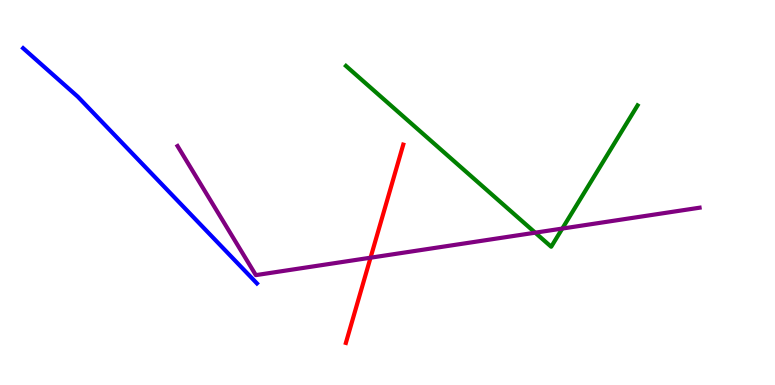[{'lines': ['blue', 'red'], 'intersections': []}, {'lines': ['green', 'red'], 'intersections': []}, {'lines': ['purple', 'red'], 'intersections': [{'x': 4.78, 'y': 3.31}]}, {'lines': ['blue', 'green'], 'intersections': []}, {'lines': ['blue', 'purple'], 'intersections': []}, {'lines': ['green', 'purple'], 'intersections': [{'x': 6.91, 'y': 3.96}, {'x': 7.26, 'y': 4.06}]}]